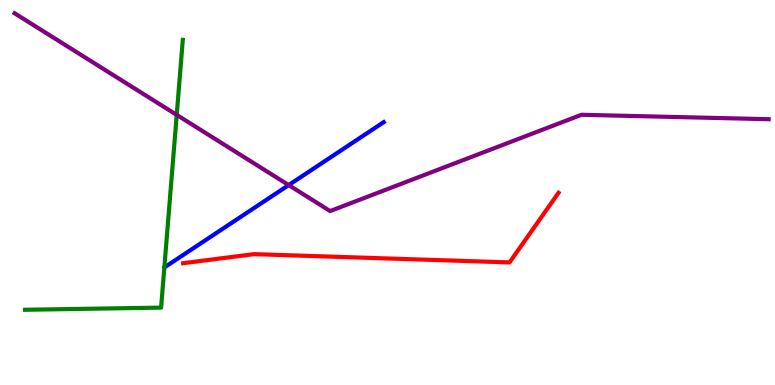[{'lines': ['blue', 'red'], 'intersections': []}, {'lines': ['green', 'red'], 'intersections': []}, {'lines': ['purple', 'red'], 'intersections': []}, {'lines': ['blue', 'green'], 'intersections': []}, {'lines': ['blue', 'purple'], 'intersections': [{'x': 3.73, 'y': 5.19}]}, {'lines': ['green', 'purple'], 'intersections': [{'x': 2.28, 'y': 7.02}]}]